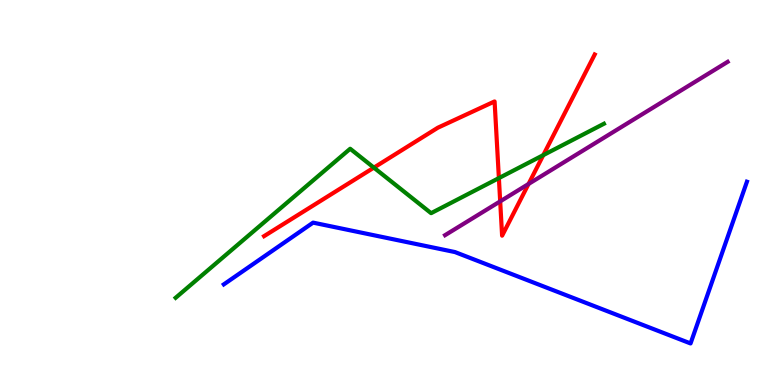[{'lines': ['blue', 'red'], 'intersections': []}, {'lines': ['green', 'red'], 'intersections': [{'x': 4.82, 'y': 5.65}, {'x': 6.44, 'y': 5.37}, {'x': 7.01, 'y': 5.97}]}, {'lines': ['purple', 'red'], 'intersections': [{'x': 6.45, 'y': 4.77}, {'x': 6.82, 'y': 5.22}]}, {'lines': ['blue', 'green'], 'intersections': []}, {'lines': ['blue', 'purple'], 'intersections': []}, {'lines': ['green', 'purple'], 'intersections': []}]